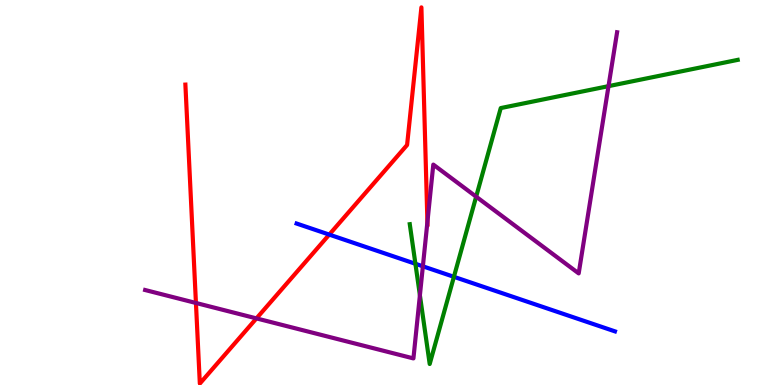[{'lines': ['blue', 'red'], 'intersections': [{'x': 4.25, 'y': 3.91}]}, {'lines': ['green', 'red'], 'intersections': []}, {'lines': ['purple', 'red'], 'intersections': [{'x': 2.53, 'y': 2.13}, {'x': 3.31, 'y': 1.73}, {'x': 5.52, 'y': 4.23}]}, {'lines': ['blue', 'green'], 'intersections': [{'x': 5.36, 'y': 3.15}, {'x': 5.86, 'y': 2.81}]}, {'lines': ['blue', 'purple'], 'intersections': [{'x': 5.46, 'y': 3.08}]}, {'lines': ['green', 'purple'], 'intersections': [{'x': 5.42, 'y': 2.33}, {'x': 6.14, 'y': 4.89}, {'x': 7.85, 'y': 7.76}]}]